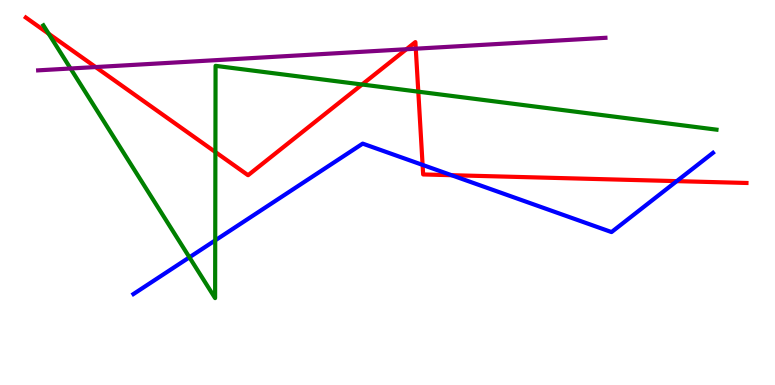[{'lines': ['blue', 'red'], 'intersections': [{'x': 5.45, 'y': 5.72}, {'x': 5.83, 'y': 5.45}, {'x': 8.73, 'y': 5.3}]}, {'lines': ['green', 'red'], 'intersections': [{'x': 0.628, 'y': 9.12}, {'x': 2.78, 'y': 6.05}, {'x': 4.67, 'y': 7.81}, {'x': 5.4, 'y': 7.62}]}, {'lines': ['purple', 'red'], 'intersections': [{'x': 1.23, 'y': 8.26}, {'x': 5.24, 'y': 8.72}, {'x': 5.36, 'y': 8.74}]}, {'lines': ['blue', 'green'], 'intersections': [{'x': 2.44, 'y': 3.32}, {'x': 2.78, 'y': 3.76}]}, {'lines': ['blue', 'purple'], 'intersections': []}, {'lines': ['green', 'purple'], 'intersections': [{'x': 0.91, 'y': 8.22}]}]